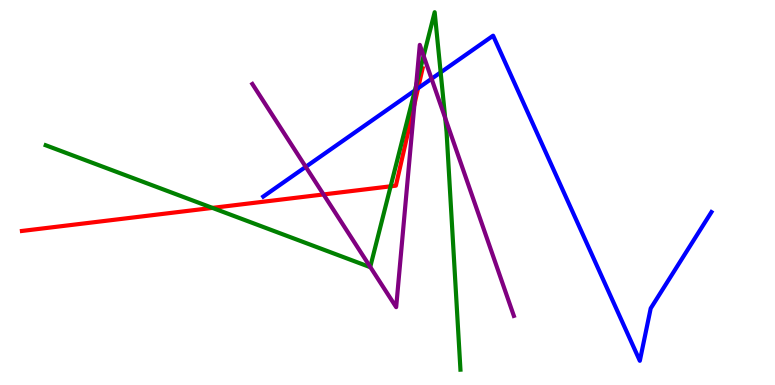[{'lines': ['blue', 'red'], 'intersections': [{'x': 5.39, 'y': 7.71}]}, {'lines': ['green', 'red'], 'intersections': [{'x': 2.74, 'y': 4.6}, {'x': 5.04, 'y': 5.16}]}, {'lines': ['purple', 'red'], 'intersections': [{'x': 4.17, 'y': 4.95}, {'x': 5.35, 'y': 7.3}]}, {'lines': ['blue', 'green'], 'intersections': [{'x': 5.35, 'y': 7.65}, {'x': 5.69, 'y': 8.12}]}, {'lines': ['blue', 'purple'], 'intersections': [{'x': 3.94, 'y': 5.67}, {'x': 5.36, 'y': 7.67}, {'x': 5.57, 'y': 7.95}]}, {'lines': ['green', 'purple'], 'intersections': [{'x': 4.78, 'y': 3.07}, {'x': 5.37, 'y': 7.78}, {'x': 5.47, 'y': 8.55}, {'x': 5.74, 'y': 6.93}]}]